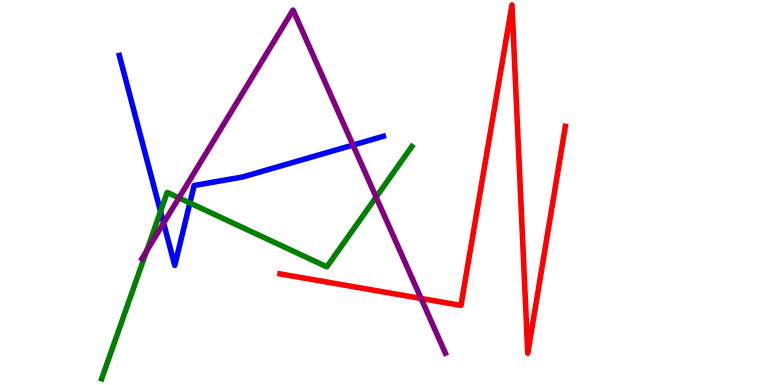[{'lines': ['blue', 'red'], 'intersections': []}, {'lines': ['green', 'red'], 'intersections': []}, {'lines': ['purple', 'red'], 'intersections': [{'x': 5.43, 'y': 2.25}]}, {'lines': ['blue', 'green'], 'intersections': [{'x': 2.07, 'y': 4.51}, {'x': 2.45, 'y': 4.73}]}, {'lines': ['blue', 'purple'], 'intersections': [{'x': 2.11, 'y': 4.21}, {'x': 4.55, 'y': 6.23}]}, {'lines': ['green', 'purple'], 'intersections': [{'x': 1.89, 'y': 3.48}, {'x': 2.31, 'y': 4.86}, {'x': 4.85, 'y': 4.88}]}]